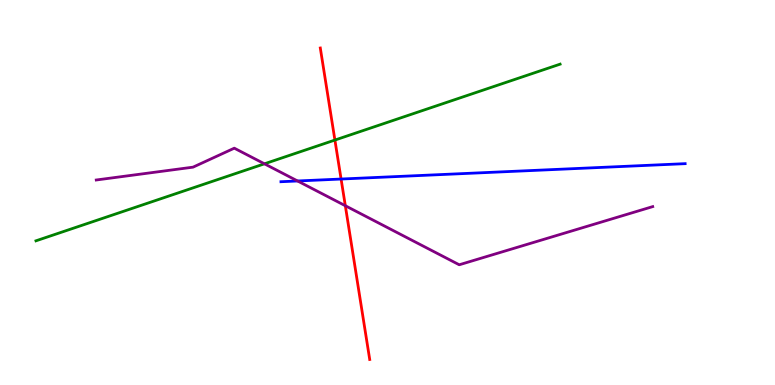[{'lines': ['blue', 'red'], 'intersections': [{'x': 4.4, 'y': 5.35}]}, {'lines': ['green', 'red'], 'intersections': [{'x': 4.32, 'y': 6.36}]}, {'lines': ['purple', 'red'], 'intersections': [{'x': 4.46, 'y': 4.66}]}, {'lines': ['blue', 'green'], 'intersections': []}, {'lines': ['blue', 'purple'], 'intersections': [{'x': 3.84, 'y': 5.3}]}, {'lines': ['green', 'purple'], 'intersections': [{'x': 3.41, 'y': 5.75}]}]